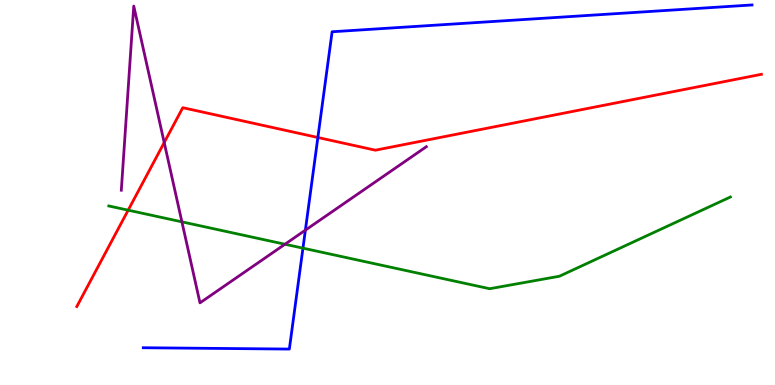[{'lines': ['blue', 'red'], 'intersections': [{'x': 4.1, 'y': 6.43}]}, {'lines': ['green', 'red'], 'intersections': [{'x': 1.65, 'y': 4.54}]}, {'lines': ['purple', 'red'], 'intersections': [{'x': 2.12, 'y': 6.3}]}, {'lines': ['blue', 'green'], 'intersections': [{'x': 3.91, 'y': 3.55}]}, {'lines': ['blue', 'purple'], 'intersections': [{'x': 3.94, 'y': 4.02}]}, {'lines': ['green', 'purple'], 'intersections': [{'x': 2.35, 'y': 4.24}, {'x': 3.68, 'y': 3.66}]}]